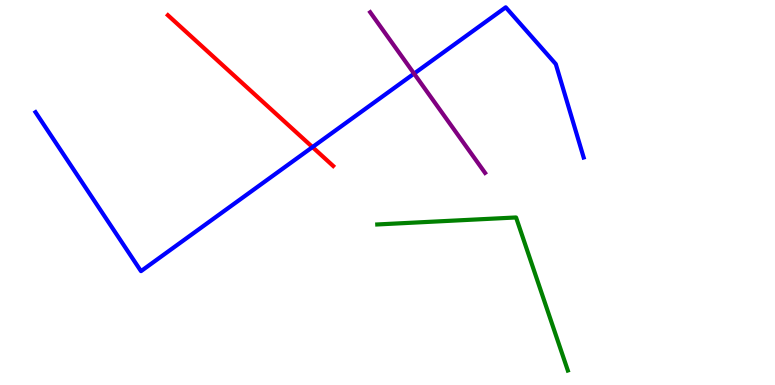[{'lines': ['blue', 'red'], 'intersections': [{'x': 4.03, 'y': 6.18}]}, {'lines': ['green', 'red'], 'intersections': []}, {'lines': ['purple', 'red'], 'intersections': []}, {'lines': ['blue', 'green'], 'intersections': []}, {'lines': ['blue', 'purple'], 'intersections': [{'x': 5.34, 'y': 8.09}]}, {'lines': ['green', 'purple'], 'intersections': []}]